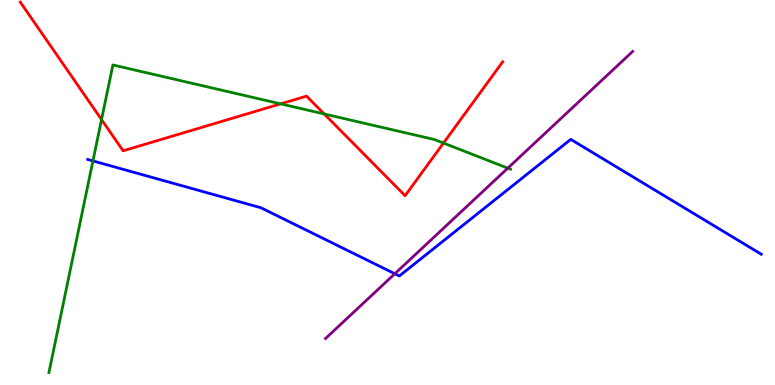[{'lines': ['blue', 'red'], 'intersections': []}, {'lines': ['green', 'red'], 'intersections': [{'x': 1.31, 'y': 6.89}, {'x': 3.62, 'y': 7.3}, {'x': 4.18, 'y': 7.04}, {'x': 5.72, 'y': 6.28}]}, {'lines': ['purple', 'red'], 'intersections': []}, {'lines': ['blue', 'green'], 'intersections': [{'x': 1.2, 'y': 5.82}]}, {'lines': ['blue', 'purple'], 'intersections': [{'x': 5.09, 'y': 2.89}]}, {'lines': ['green', 'purple'], 'intersections': [{'x': 6.55, 'y': 5.63}]}]